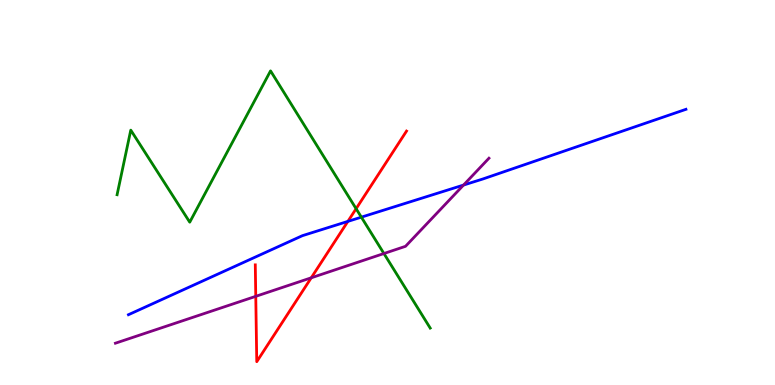[{'lines': ['blue', 'red'], 'intersections': [{'x': 4.49, 'y': 4.25}]}, {'lines': ['green', 'red'], 'intersections': [{'x': 4.6, 'y': 4.58}]}, {'lines': ['purple', 'red'], 'intersections': [{'x': 3.3, 'y': 2.3}, {'x': 4.02, 'y': 2.78}]}, {'lines': ['blue', 'green'], 'intersections': [{'x': 4.66, 'y': 4.36}]}, {'lines': ['blue', 'purple'], 'intersections': [{'x': 5.98, 'y': 5.19}]}, {'lines': ['green', 'purple'], 'intersections': [{'x': 4.95, 'y': 3.41}]}]